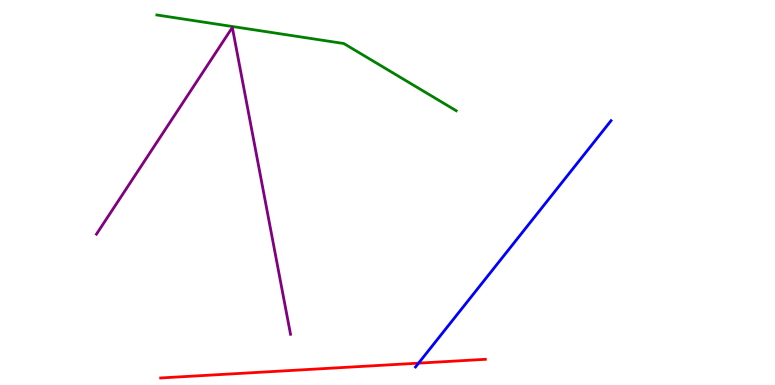[{'lines': ['blue', 'red'], 'intersections': [{'x': 5.4, 'y': 0.567}]}, {'lines': ['green', 'red'], 'intersections': []}, {'lines': ['purple', 'red'], 'intersections': []}, {'lines': ['blue', 'green'], 'intersections': []}, {'lines': ['blue', 'purple'], 'intersections': []}, {'lines': ['green', 'purple'], 'intersections': []}]